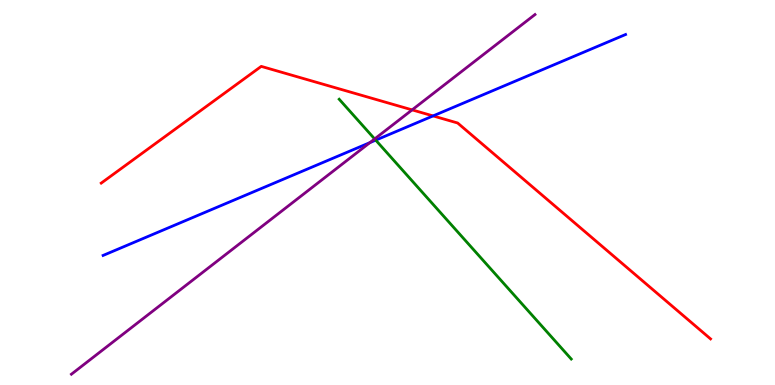[{'lines': ['blue', 'red'], 'intersections': [{'x': 5.59, 'y': 6.99}]}, {'lines': ['green', 'red'], 'intersections': []}, {'lines': ['purple', 'red'], 'intersections': [{'x': 5.32, 'y': 7.15}]}, {'lines': ['blue', 'green'], 'intersections': [{'x': 4.85, 'y': 6.36}]}, {'lines': ['blue', 'purple'], 'intersections': [{'x': 4.77, 'y': 6.3}]}, {'lines': ['green', 'purple'], 'intersections': [{'x': 4.83, 'y': 6.39}]}]